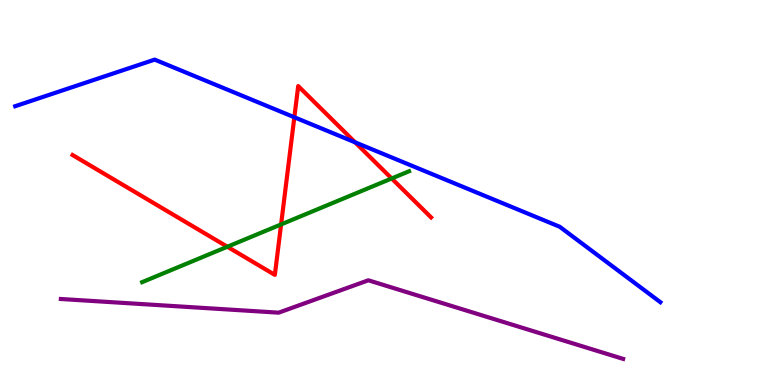[{'lines': ['blue', 'red'], 'intersections': [{'x': 3.8, 'y': 6.95}, {'x': 4.58, 'y': 6.3}]}, {'lines': ['green', 'red'], 'intersections': [{'x': 2.93, 'y': 3.59}, {'x': 3.63, 'y': 4.17}, {'x': 5.05, 'y': 5.36}]}, {'lines': ['purple', 'red'], 'intersections': []}, {'lines': ['blue', 'green'], 'intersections': []}, {'lines': ['blue', 'purple'], 'intersections': []}, {'lines': ['green', 'purple'], 'intersections': []}]